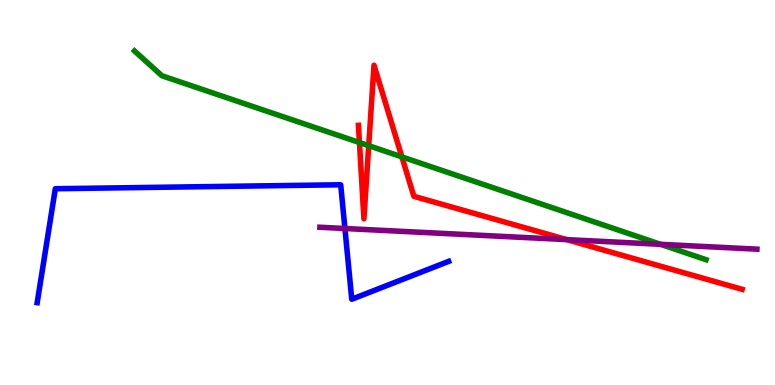[{'lines': ['blue', 'red'], 'intersections': []}, {'lines': ['green', 'red'], 'intersections': [{'x': 4.64, 'y': 6.3}, {'x': 4.76, 'y': 6.22}, {'x': 5.19, 'y': 5.93}]}, {'lines': ['purple', 'red'], 'intersections': [{'x': 7.31, 'y': 3.78}]}, {'lines': ['blue', 'green'], 'intersections': []}, {'lines': ['blue', 'purple'], 'intersections': [{'x': 4.45, 'y': 4.06}]}, {'lines': ['green', 'purple'], 'intersections': [{'x': 8.52, 'y': 3.65}]}]